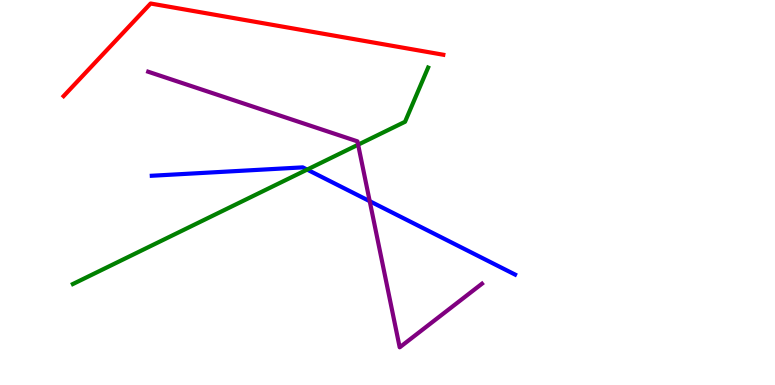[{'lines': ['blue', 'red'], 'intersections': []}, {'lines': ['green', 'red'], 'intersections': []}, {'lines': ['purple', 'red'], 'intersections': []}, {'lines': ['blue', 'green'], 'intersections': [{'x': 3.96, 'y': 5.59}]}, {'lines': ['blue', 'purple'], 'intersections': [{'x': 4.77, 'y': 4.77}]}, {'lines': ['green', 'purple'], 'intersections': [{'x': 4.62, 'y': 6.24}]}]